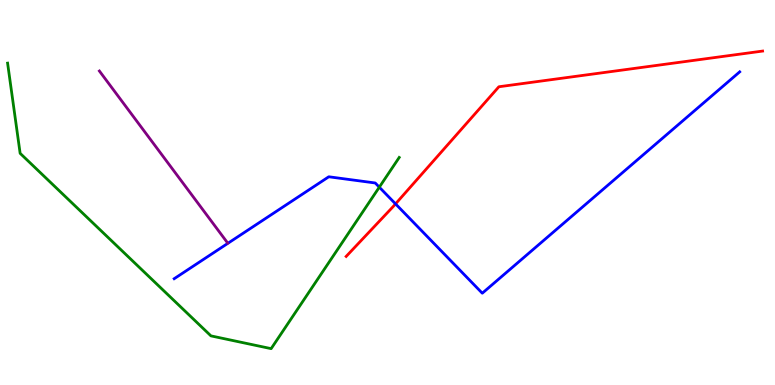[{'lines': ['blue', 'red'], 'intersections': [{'x': 5.1, 'y': 4.7}]}, {'lines': ['green', 'red'], 'intersections': []}, {'lines': ['purple', 'red'], 'intersections': []}, {'lines': ['blue', 'green'], 'intersections': [{'x': 4.89, 'y': 5.14}]}, {'lines': ['blue', 'purple'], 'intersections': []}, {'lines': ['green', 'purple'], 'intersections': []}]